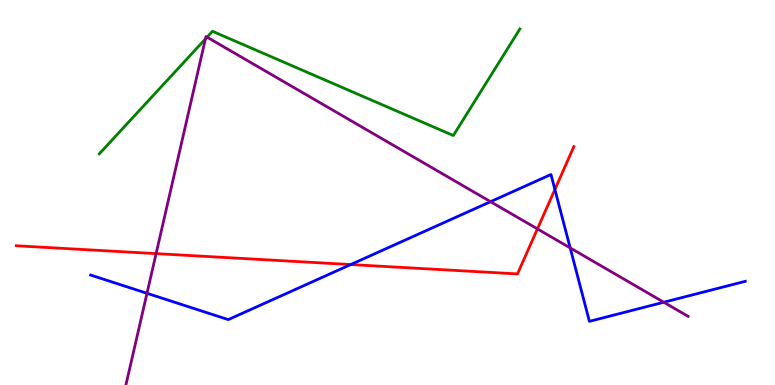[{'lines': ['blue', 'red'], 'intersections': [{'x': 4.53, 'y': 3.13}, {'x': 7.16, 'y': 5.08}]}, {'lines': ['green', 'red'], 'intersections': []}, {'lines': ['purple', 'red'], 'intersections': [{'x': 2.01, 'y': 3.41}, {'x': 6.93, 'y': 4.05}]}, {'lines': ['blue', 'green'], 'intersections': []}, {'lines': ['blue', 'purple'], 'intersections': [{'x': 1.9, 'y': 2.38}, {'x': 6.33, 'y': 4.76}, {'x': 7.36, 'y': 3.56}, {'x': 8.57, 'y': 2.15}]}, {'lines': ['green', 'purple'], 'intersections': [{'x': 2.65, 'y': 8.99}, {'x': 2.67, 'y': 9.03}]}]